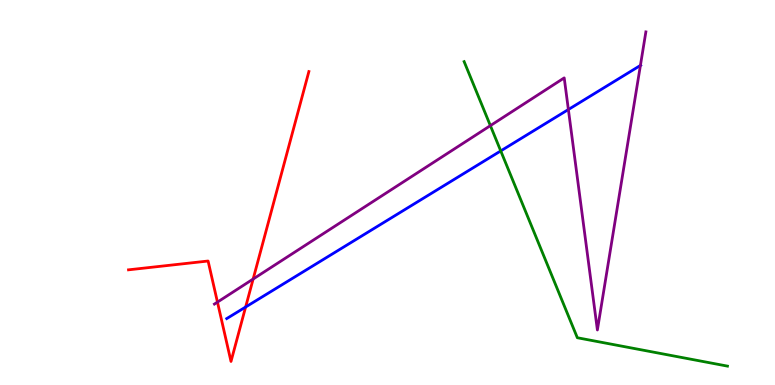[{'lines': ['blue', 'red'], 'intersections': [{'x': 3.17, 'y': 2.03}]}, {'lines': ['green', 'red'], 'intersections': []}, {'lines': ['purple', 'red'], 'intersections': [{'x': 2.81, 'y': 2.15}, {'x': 3.27, 'y': 2.75}]}, {'lines': ['blue', 'green'], 'intersections': [{'x': 6.46, 'y': 6.08}]}, {'lines': ['blue', 'purple'], 'intersections': [{'x': 7.33, 'y': 7.16}, {'x': 8.26, 'y': 8.3}]}, {'lines': ['green', 'purple'], 'intersections': [{'x': 6.33, 'y': 6.74}]}]